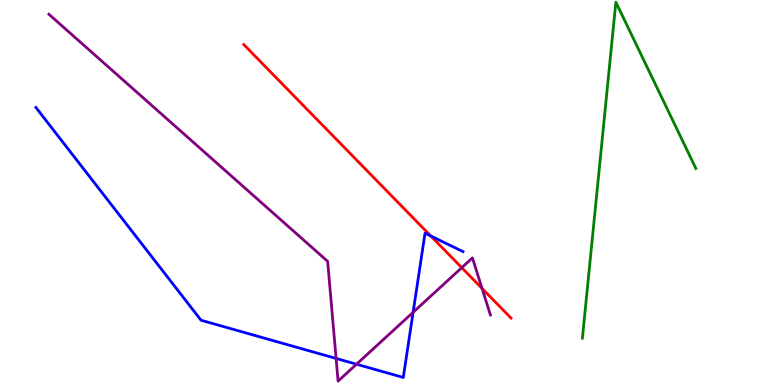[{'lines': ['blue', 'red'], 'intersections': [{'x': 5.56, 'y': 3.87}]}, {'lines': ['green', 'red'], 'intersections': []}, {'lines': ['purple', 'red'], 'intersections': [{'x': 5.96, 'y': 3.05}, {'x': 6.22, 'y': 2.51}]}, {'lines': ['blue', 'green'], 'intersections': []}, {'lines': ['blue', 'purple'], 'intersections': [{'x': 4.34, 'y': 0.69}, {'x': 4.6, 'y': 0.54}, {'x': 5.33, 'y': 1.89}]}, {'lines': ['green', 'purple'], 'intersections': []}]